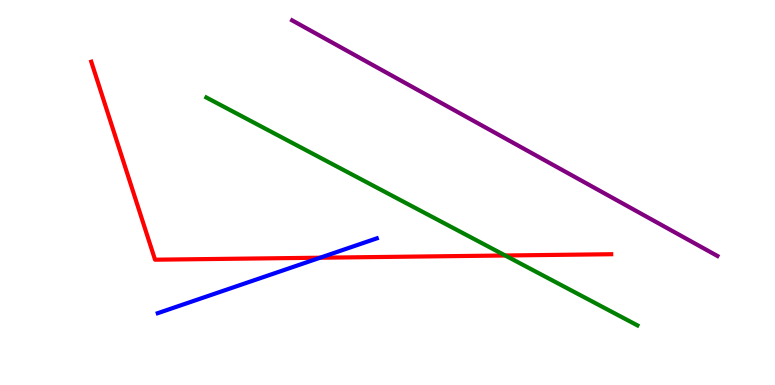[{'lines': ['blue', 'red'], 'intersections': [{'x': 4.13, 'y': 3.31}]}, {'lines': ['green', 'red'], 'intersections': [{'x': 6.52, 'y': 3.36}]}, {'lines': ['purple', 'red'], 'intersections': []}, {'lines': ['blue', 'green'], 'intersections': []}, {'lines': ['blue', 'purple'], 'intersections': []}, {'lines': ['green', 'purple'], 'intersections': []}]